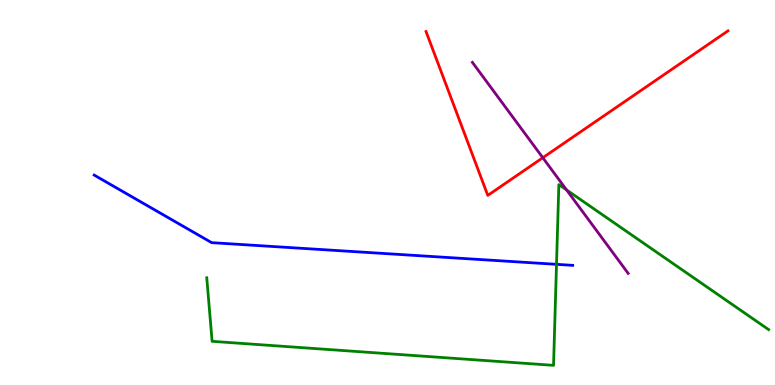[{'lines': ['blue', 'red'], 'intersections': []}, {'lines': ['green', 'red'], 'intersections': []}, {'lines': ['purple', 'red'], 'intersections': [{'x': 7.0, 'y': 5.9}]}, {'lines': ['blue', 'green'], 'intersections': [{'x': 7.18, 'y': 3.13}]}, {'lines': ['blue', 'purple'], 'intersections': []}, {'lines': ['green', 'purple'], 'intersections': [{'x': 7.31, 'y': 5.07}]}]